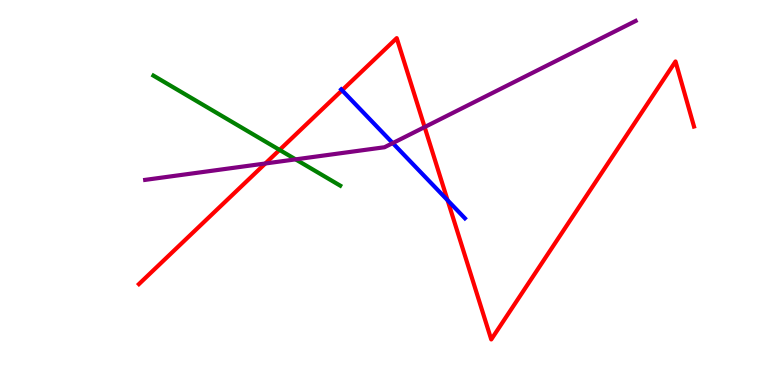[{'lines': ['blue', 'red'], 'intersections': [{'x': 4.41, 'y': 7.65}, {'x': 5.78, 'y': 4.8}]}, {'lines': ['green', 'red'], 'intersections': [{'x': 3.61, 'y': 6.11}]}, {'lines': ['purple', 'red'], 'intersections': [{'x': 3.42, 'y': 5.75}, {'x': 5.48, 'y': 6.7}]}, {'lines': ['blue', 'green'], 'intersections': []}, {'lines': ['blue', 'purple'], 'intersections': [{'x': 5.07, 'y': 6.28}]}, {'lines': ['green', 'purple'], 'intersections': [{'x': 3.81, 'y': 5.86}]}]